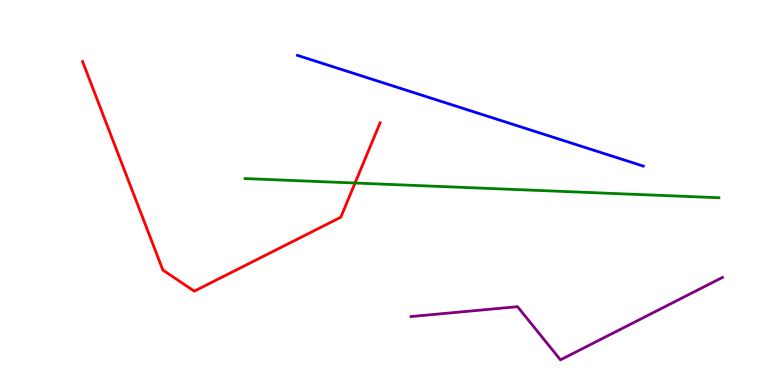[{'lines': ['blue', 'red'], 'intersections': []}, {'lines': ['green', 'red'], 'intersections': [{'x': 4.58, 'y': 5.25}]}, {'lines': ['purple', 'red'], 'intersections': []}, {'lines': ['blue', 'green'], 'intersections': []}, {'lines': ['blue', 'purple'], 'intersections': []}, {'lines': ['green', 'purple'], 'intersections': []}]